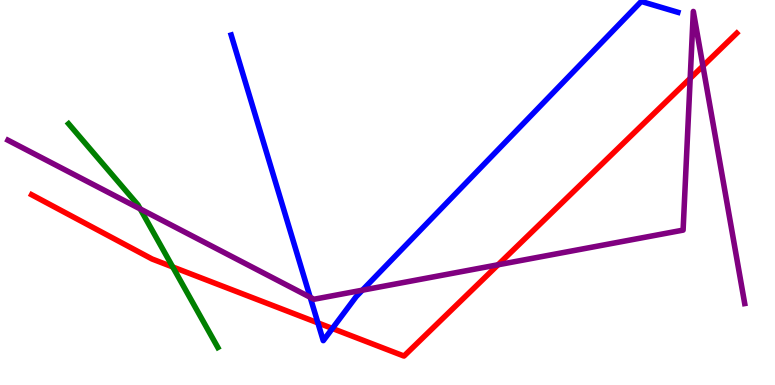[{'lines': ['blue', 'red'], 'intersections': [{'x': 4.1, 'y': 1.61}, {'x': 4.29, 'y': 1.47}]}, {'lines': ['green', 'red'], 'intersections': [{'x': 2.23, 'y': 3.07}]}, {'lines': ['purple', 'red'], 'intersections': [{'x': 6.43, 'y': 3.12}, {'x': 8.91, 'y': 7.96}, {'x': 9.07, 'y': 8.29}]}, {'lines': ['blue', 'green'], 'intersections': []}, {'lines': ['blue', 'purple'], 'intersections': [{'x': 4.0, 'y': 2.28}, {'x': 4.68, 'y': 2.46}]}, {'lines': ['green', 'purple'], 'intersections': [{'x': 1.81, 'y': 4.57}]}]